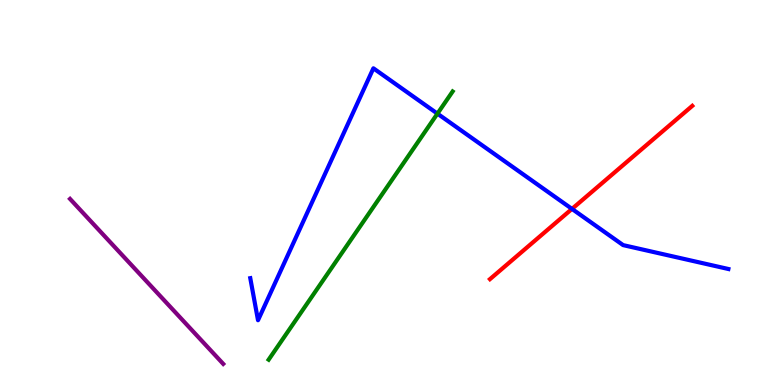[{'lines': ['blue', 'red'], 'intersections': [{'x': 7.38, 'y': 4.57}]}, {'lines': ['green', 'red'], 'intersections': []}, {'lines': ['purple', 'red'], 'intersections': []}, {'lines': ['blue', 'green'], 'intersections': [{'x': 5.64, 'y': 7.05}]}, {'lines': ['blue', 'purple'], 'intersections': []}, {'lines': ['green', 'purple'], 'intersections': []}]